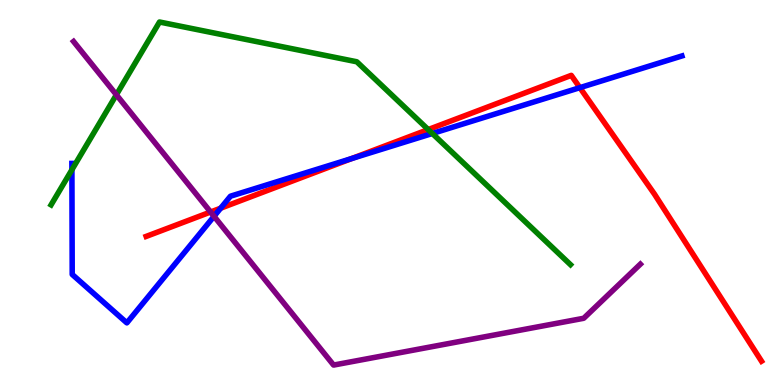[{'lines': ['blue', 'red'], 'intersections': [{'x': 2.85, 'y': 4.59}, {'x': 4.54, 'y': 5.88}, {'x': 7.48, 'y': 7.72}]}, {'lines': ['green', 'red'], 'intersections': [{'x': 5.53, 'y': 6.63}]}, {'lines': ['purple', 'red'], 'intersections': [{'x': 2.72, 'y': 4.49}]}, {'lines': ['blue', 'green'], 'intersections': [{'x': 0.928, 'y': 5.59}, {'x': 5.58, 'y': 6.53}]}, {'lines': ['blue', 'purple'], 'intersections': [{'x': 2.76, 'y': 4.38}]}, {'lines': ['green', 'purple'], 'intersections': [{'x': 1.5, 'y': 7.54}]}]